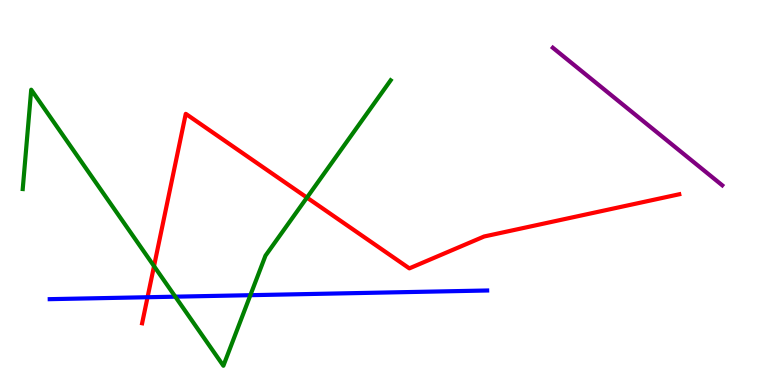[{'lines': ['blue', 'red'], 'intersections': [{'x': 1.9, 'y': 2.28}]}, {'lines': ['green', 'red'], 'intersections': [{'x': 1.99, 'y': 3.09}, {'x': 3.96, 'y': 4.87}]}, {'lines': ['purple', 'red'], 'intersections': []}, {'lines': ['blue', 'green'], 'intersections': [{'x': 2.26, 'y': 2.29}, {'x': 3.23, 'y': 2.33}]}, {'lines': ['blue', 'purple'], 'intersections': []}, {'lines': ['green', 'purple'], 'intersections': []}]